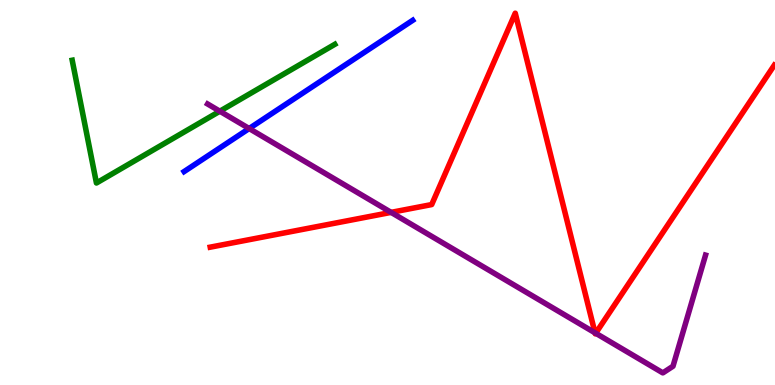[{'lines': ['blue', 'red'], 'intersections': []}, {'lines': ['green', 'red'], 'intersections': []}, {'lines': ['purple', 'red'], 'intersections': [{'x': 5.05, 'y': 4.48}, {'x': 7.68, 'y': 1.36}, {'x': 7.69, 'y': 1.34}]}, {'lines': ['blue', 'green'], 'intersections': []}, {'lines': ['blue', 'purple'], 'intersections': [{'x': 3.21, 'y': 6.66}]}, {'lines': ['green', 'purple'], 'intersections': [{'x': 2.84, 'y': 7.11}]}]